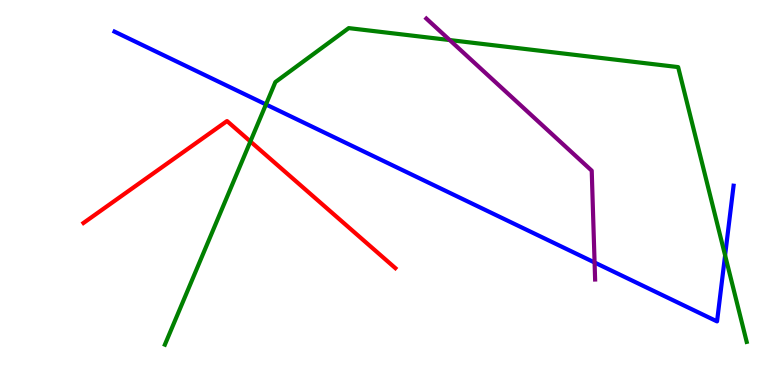[{'lines': ['blue', 'red'], 'intersections': []}, {'lines': ['green', 'red'], 'intersections': [{'x': 3.23, 'y': 6.33}]}, {'lines': ['purple', 'red'], 'intersections': []}, {'lines': ['blue', 'green'], 'intersections': [{'x': 3.43, 'y': 7.29}, {'x': 9.36, 'y': 3.37}]}, {'lines': ['blue', 'purple'], 'intersections': [{'x': 7.67, 'y': 3.18}]}, {'lines': ['green', 'purple'], 'intersections': [{'x': 5.8, 'y': 8.96}]}]